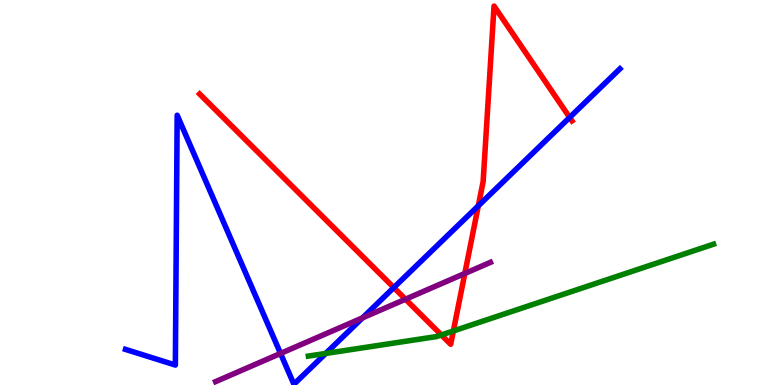[{'lines': ['blue', 'red'], 'intersections': [{'x': 5.08, 'y': 2.53}, {'x': 6.17, 'y': 4.65}, {'x': 7.35, 'y': 6.95}]}, {'lines': ['green', 'red'], 'intersections': [{'x': 5.7, 'y': 1.3}, {'x': 5.85, 'y': 1.4}]}, {'lines': ['purple', 'red'], 'intersections': [{'x': 5.23, 'y': 2.23}, {'x': 6.0, 'y': 2.9}]}, {'lines': ['blue', 'green'], 'intersections': [{'x': 4.2, 'y': 0.82}]}, {'lines': ['blue', 'purple'], 'intersections': [{'x': 3.62, 'y': 0.82}, {'x': 4.68, 'y': 1.74}]}, {'lines': ['green', 'purple'], 'intersections': []}]